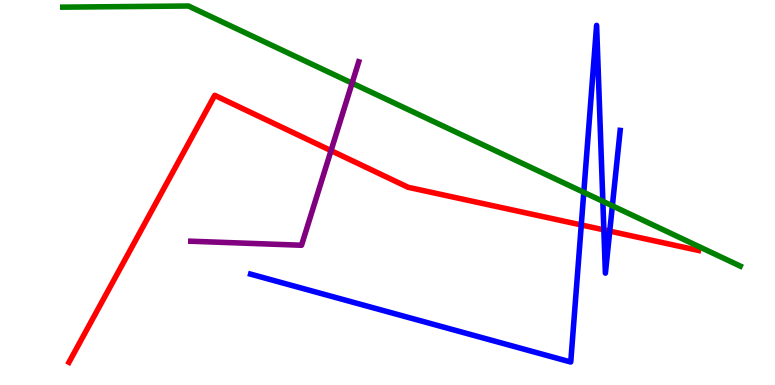[{'lines': ['blue', 'red'], 'intersections': [{'x': 7.5, 'y': 4.16}, {'x': 7.79, 'y': 4.03}, {'x': 7.87, 'y': 4.0}]}, {'lines': ['green', 'red'], 'intersections': []}, {'lines': ['purple', 'red'], 'intersections': [{'x': 4.27, 'y': 6.09}]}, {'lines': ['blue', 'green'], 'intersections': [{'x': 7.53, 'y': 5.0}, {'x': 7.78, 'y': 4.77}, {'x': 7.9, 'y': 4.65}]}, {'lines': ['blue', 'purple'], 'intersections': []}, {'lines': ['green', 'purple'], 'intersections': [{'x': 4.54, 'y': 7.84}]}]